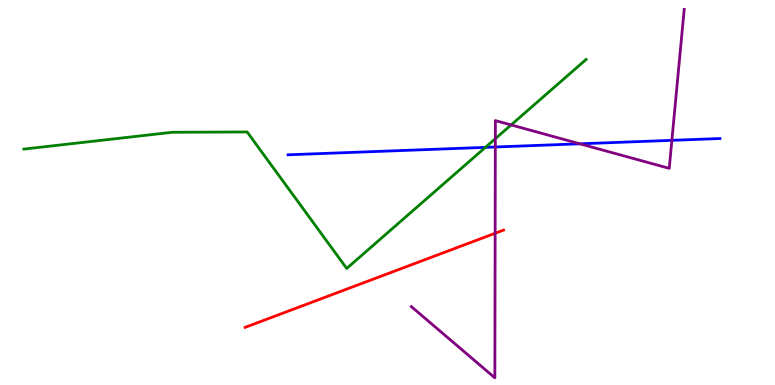[{'lines': ['blue', 'red'], 'intersections': []}, {'lines': ['green', 'red'], 'intersections': []}, {'lines': ['purple', 'red'], 'intersections': [{'x': 6.39, 'y': 3.94}]}, {'lines': ['blue', 'green'], 'intersections': [{'x': 6.26, 'y': 6.17}]}, {'lines': ['blue', 'purple'], 'intersections': [{'x': 6.39, 'y': 6.18}, {'x': 7.48, 'y': 6.26}, {'x': 8.67, 'y': 6.35}]}, {'lines': ['green', 'purple'], 'intersections': [{'x': 6.39, 'y': 6.4}, {'x': 6.6, 'y': 6.76}]}]